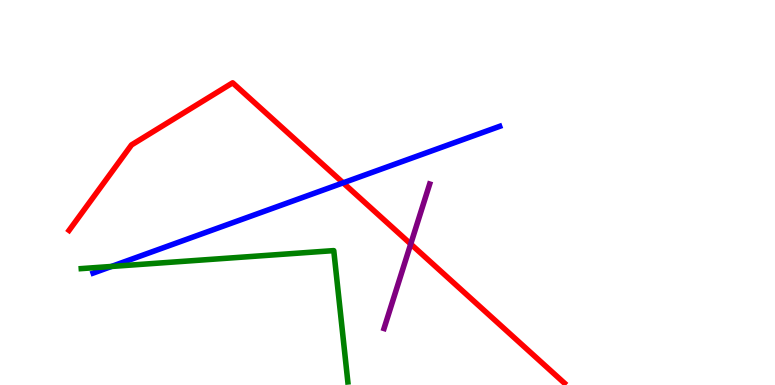[{'lines': ['blue', 'red'], 'intersections': [{'x': 4.43, 'y': 5.25}]}, {'lines': ['green', 'red'], 'intersections': []}, {'lines': ['purple', 'red'], 'intersections': [{'x': 5.3, 'y': 3.66}]}, {'lines': ['blue', 'green'], 'intersections': [{'x': 1.44, 'y': 3.08}]}, {'lines': ['blue', 'purple'], 'intersections': []}, {'lines': ['green', 'purple'], 'intersections': []}]